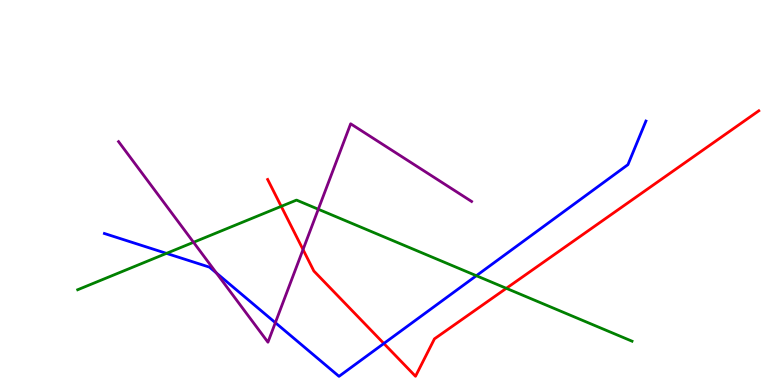[{'lines': ['blue', 'red'], 'intersections': [{'x': 4.95, 'y': 1.08}]}, {'lines': ['green', 'red'], 'intersections': [{'x': 3.63, 'y': 4.64}, {'x': 6.53, 'y': 2.51}]}, {'lines': ['purple', 'red'], 'intersections': [{'x': 3.91, 'y': 3.52}]}, {'lines': ['blue', 'green'], 'intersections': [{'x': 2.15, 'y': 3.42}, {'x': 6.15, 'y': 2.84}]}, {'lines': ['blue', 'purple'], 'intersections': [{'x': 2.79, 'y': 2.91}, {'x': 3.55, 'y': 1.62}]}, {'lines': ['green', 'purple'], 'intersections': [{'x': 2.5, 'y': 3.71}, {'x': 4.11, 'y': 4.56}]}]